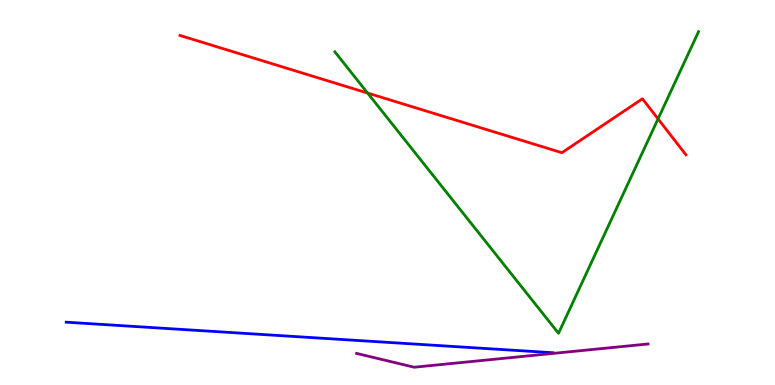[{'lines': ['blue', 'red'], 'intersections': []}, {'lines': ['green', 'red'], 'intersections': [{'x': 4.74, 'y': 7.58}, {'x': 8.49, 'y': 6.91}]}, {'lines': ['purple', 'red'], 'intersections': []}, {'lines': ['blue', 'green'], 'intersections': []}, {'lines': ['blue', 'purple'], 'intersections': []}, {'lines': ['green', 'purple'], 'intersections': []}]